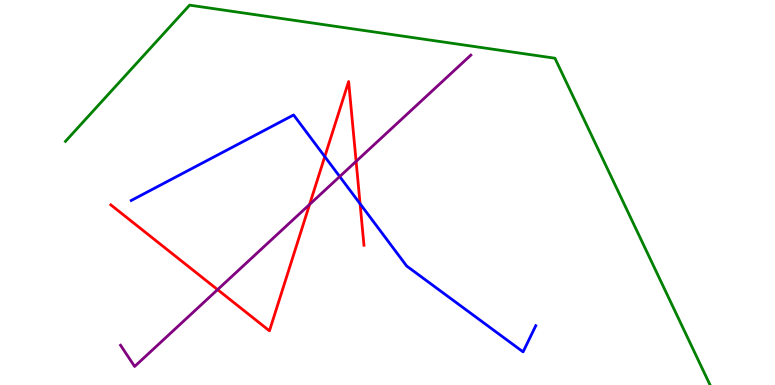[{'lines': ['blue', 'red'], 'intersections': [{'x': 4.19, 'y': 5.93}, {'x': 4.65, 'y': 4.71}]}, {'lines': ['green', 'red'], 'intersections': []}, {'lines': ['purple', 'red'], 'intersections': [{'x': 2.81, 'y': 2.48}, {'x': 3.99, 'y': 4.69}, {'x': 4.59, 'y': 5.81}]}, {'lines': ['blue', 'green'], 'intersections': []}, {'lines': ['blue', 'purple'], 'intersections': [{'x': 4.38, 'y': 5.41}]}, {'lines': ['green', 'purple'], 'intersections': []}]